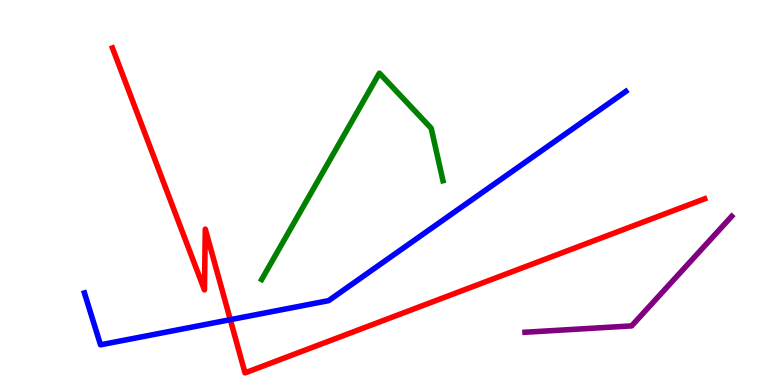[{'lines': ['blue', 'red'], 'intersections': [{'x': 2.97, 'y': 1.7}]}, {'lines': ['green', 'red'], 'intersections': []}, {'lines': ['purple', 'red'], 'intersections': []}, {'lines': ['blue', 'green'], 'intersections': []}, {'lines': ['blue', 'purple'], 'intersections': []}, {'lines': ['green', 'purple'], 'intersections': []}]